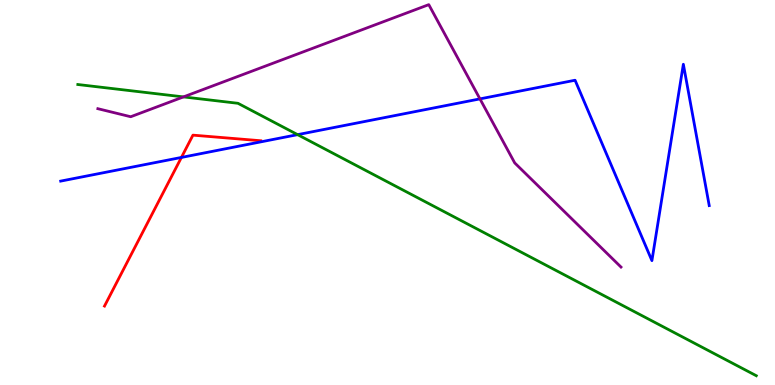[{'lines': ['blue', 'red'], 'intersections': [{'x': 2.34, 'y': 5.91}]}, {'lines': ['green', 'red'], 'intersections': []}, {'lines': ['purple', 'red'], 'intersections': []}, {'lines': ['blue', 'green'], 'intersections': [{'x': 3.84, 'y': 6.5}]}, {'lines': ['blue', 'purple'], 'intersections': [{'x': 6.19, 'y': 7.43}]}, {'lines': ['green', 'purple'], 'intersections': [{'x': 2.37, 'y': 7.48}]}]